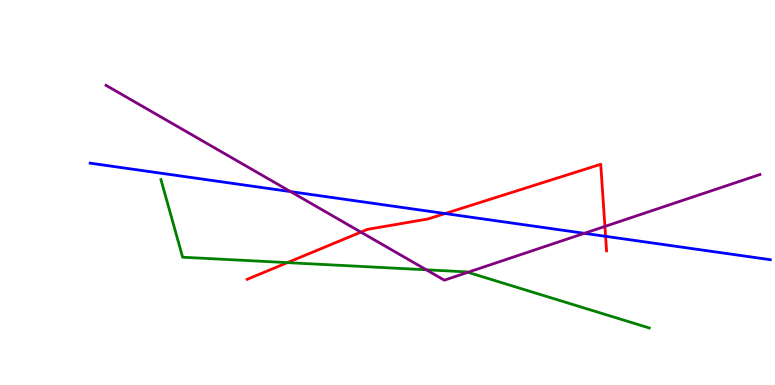[{'lines': ['blue', 'red'], 'intersections': [{'x': 5.74, 'y': 4.45}, {'x': 7.81, 'y': 3.86}]}, {'lines': ['green', 'red'], 'intersections': [{'x': 3.71, 'y': 3.18}]}, {'lines': ['purple', 'red'], 'intersections': [{'x': 4.66, 'y': 3.97}, {'x': 7.81, 'y': 4.12}]}, {'lines': ['blue', 'green'], 'intersections': []}, {'lines': ['blue', 'purple'], 'intersections': [{'x': 3.75, 'y': 5.02}, {'x': 7.54, 'y': 3.94}]}, {'lines': ['green', 'purple'], 'intersections': [{'x': 5.5, 'y': 2.99}, {'x': 6.04, 'y': 2.93}]}]